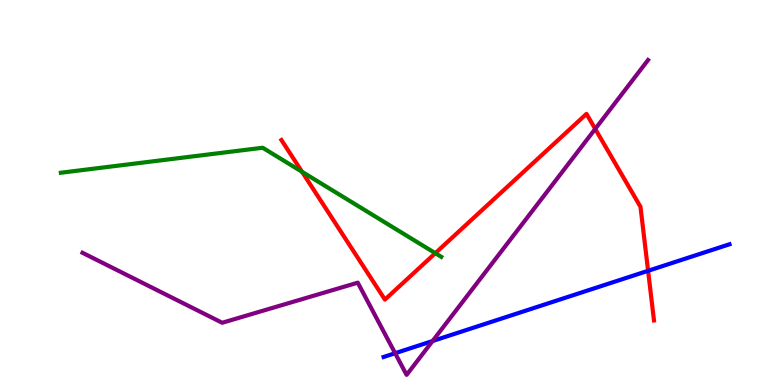[{'lines': ['blue', 'red'], 'intersections': [{'x': 8.36, 'y': 2.97}]}, {'lines': ['green', 'red'], 'intersections': [{'x': 3.9, 'y': 5.54}, {'x': 5.62, 'y': 3.42}]}, {'lines': ['purple', 'red'], 'intersections': [{'x': 7.68, 'y': 6.65}]}, {'lines': ['blue', 'green'], 'intersections': []}, {'lines': ['blue', 'purple'], 'intersections': [{'x': 5.1, 'y': 0.825}, {'x': 5.58, 'y': 1.14}]}, {'lines': ['green', 'purple'], 'intersections': []}]